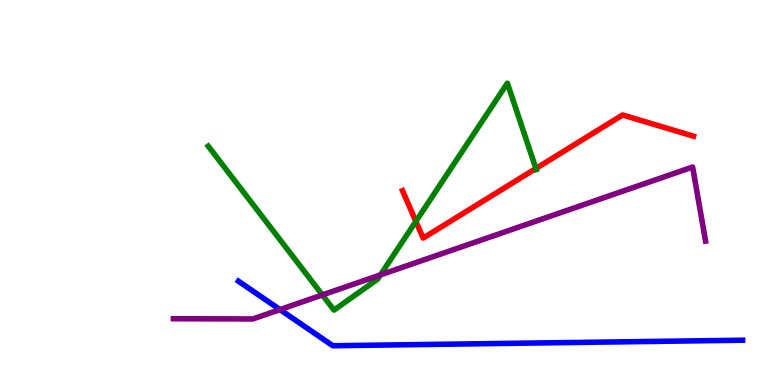[{'lines': ['blue', 'red'], 'intersections': []}, {'lines': ['green', 'red'], 'intersections': [{'x': 5.37, 'y': 4.25}, {'x': 6.91, 'y': 5.62}]}, {'lines': ['purple', 'red'], 'intersections': []}, {'lines': ['blue', 'green'], 'intersections': []}, {'lines': ['blue', 'purple'], 'intersections': [{'x': 3.61, 'y': 1.96}]}, {'lines': ['green', 'purple'], 'intersections': [{'x': 4.16, 'y': 2.34}, {'x': 4.91, 'y': 2.86}]}]